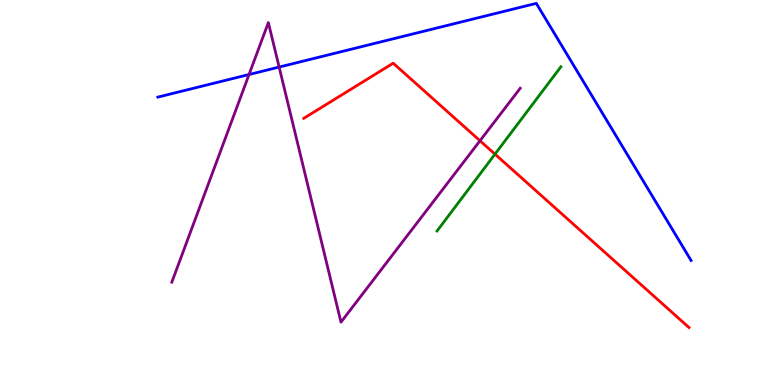[{'lines': ['blue', 'red'], 'intersections': []}, {'lines': ['green', 'red'], 'intersections': [{'x': 6.39, 'y': 6.0}]}, {'lines': ['purple', 'red'], 'intersections': [{'x': 6.19, 'y': 6.34}]}, {'lines': ['blue', 'green'], 'intersections': []}, {'lines': ['blue', 'purple'], 'intersections': [{'x': 3.21, 'y': 8.06}, {'x': 3.6, 'y': 8.26}]}, {'lines': ['green', 'purple'], 'intersections': []}]